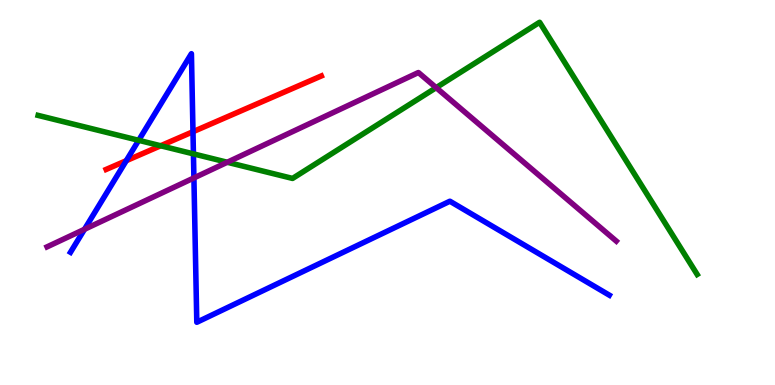[{'lines': ['blue', 'red'], 'intersections': [{'x': 1.63, 'y': 5.83}, {'x': 2.49, 'y': 6.58}]}, {'lines': ['green', 'red'], 'intersections': [{'x': 2.07, 'y': 6.21}]}, {'lines': ['purple', 'red'], 'intersections': []}, {'lines': ['blue', 'green'], 'intersections': [{'x': 1.79, 'y': 6.36}, {'x': 2.5, 'y': 6.0}]}, {'lines': ['blue', 'purple'], 'intersections': [{'x': 1.09, 'y': 4.04}, {'x': 2.5, 'y': 5.38}]}, {'lines': ['green', 'purple'], 'intersections': [{'x': 2.93, 'y': 5.79}, {'x': 5.63, 'y': 7.72}]}]